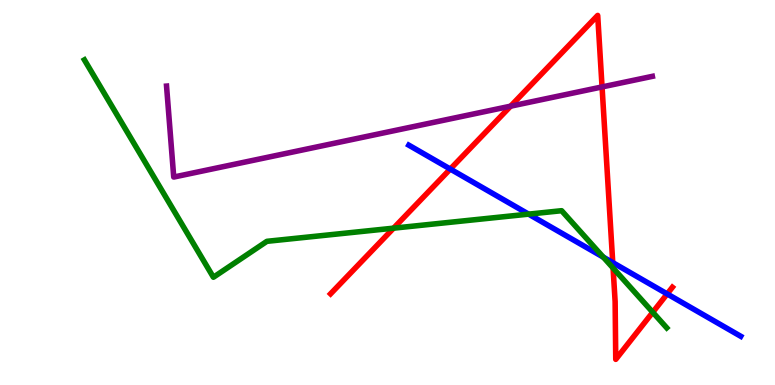[{'lines': ['blue', 'red'], 'intersections': [{'x': 5.81, 'y': 5.61}, {'x': 7.91, 'y': 3.18}, {'x': 8.61, 'y': 2.37}]}, {'lines': ['green', 'red'], 'intersections': [{'x': 5.08, 'y': 4.07}, {'x': 7.91, 'y': 3.04}, {'x': 8.42, 'y': 1.89}]}, {'lines': ['purple', 'red'], 'intersections': [{'x': 6.59, 'y': 7.24}, {'x': 7.77, 'y': 7.74}]}, {'lines': ['blue', 'green'], 'intersections': [{'x': 6.82, 'y': 4.44}, {'x': 7.78, 'y': 3.32}]}, {'lines': ['blue', 'purple'], 'intersections': []}, {'lines': ['green', 'purple'], 'intersections': []}]